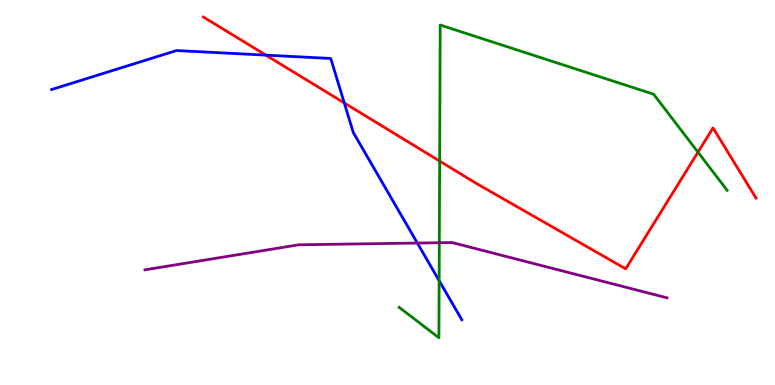[{'lines': ['blue', 'red'], 'intersections': [{'x': 3.43, 'y': 8.57}, {'x': 4.44, 'y': 7.33}]}, {'lines': ['green', 'red'], 'intersections': [{'x': 5.67, 'y': 5.82}, {'x': 9.01, 'y': 6.05}]}, {'lines': ['purple', 'red'], 'intersections': []}, {'lines': ['blue', 'green'], 'intersections': [{'x': 5.67, 'y': 2.71}]}, {'lines': ['blue', 'purple'], 'intersections': [{'x': 5.39, 'y': 3.69}]}, {'lines': ['green', 'purple'], 'intersections': [{'x': 5.67, 'y': 3.7}]}]